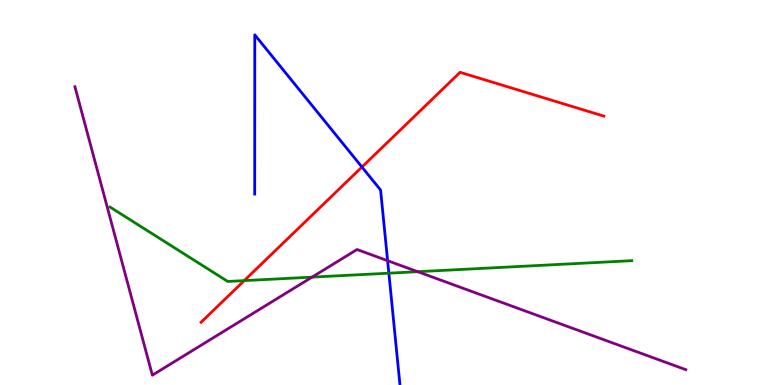[{'lines': ['blue', 'red'], 'intersections': [{'x': 4.67, 'y': 5.66}]}, {'lines': ['green', 'red'], 'intersections': [{'x': 3.15, 'y': 2.71}]}, {'lines': ['purple', 'red'], 'intersections': []}, {'lines': ['blue', 'green'], 'intersections': [{'x': 5.02, 'y': 2.9}]}, {'lines': ['blue', 'purple'], 'intersections': [{'x': 5.0, 'y': 3.23}]}, {'lines': ['green', 'purple'], 'intersections': [{'x': 4.03, 'y': 2.8}, {'x': 5.39, 'y': 2.94}]}]